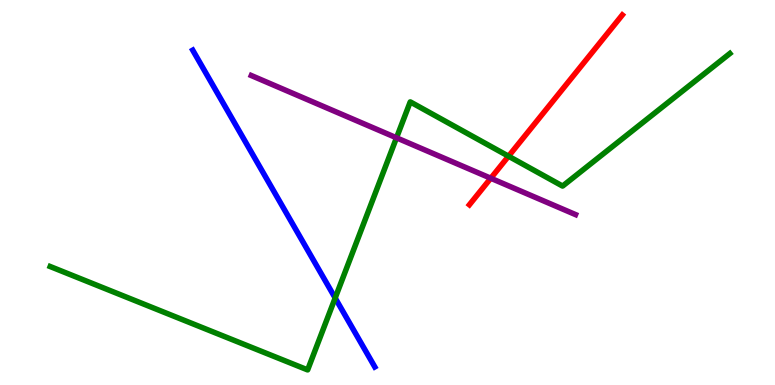[{'lines': ['blue', 'red'], 'intersections': []}, {'lines': ['green', 'red'], 'intersections': [{'x': 6.56, 'y': 5.94}]}, {'lines': ['purple', 'red'], 'intersections': [{'x': 6.33, 'y': 5.37}]}, {'lines': ['blue', 'green'], 'intersections': [{'x': 4.32, 'y': 2.26}]}, {'lines': ['blue', 'purple'], 'intersections': []}, {'lines': ['green', 'purple'], 'intersections': [{'x': 5.12, 'y': 6.42}]}]